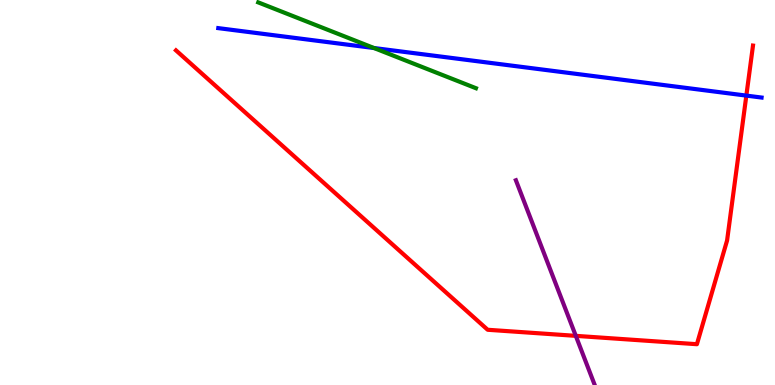[{'lines': ['blue', 'red'], 'intersections': [{'x': 9.63, 'y': 7.52}]}, {'lines': ['green', 'red'], 'intersections': []}, {'lines': ['purple', 'red'], 'intersections': [{'x': 7.43, 'y': 1.28}]}, {'lines': ['blue', 'green'], 'intersections': [{'x': 4.83, 'y': 8.75}]}, {'lines': ['blue', 'purple'], 'intersections': []}, {'lines': ['green', 'purple'], 'intersections': []}]